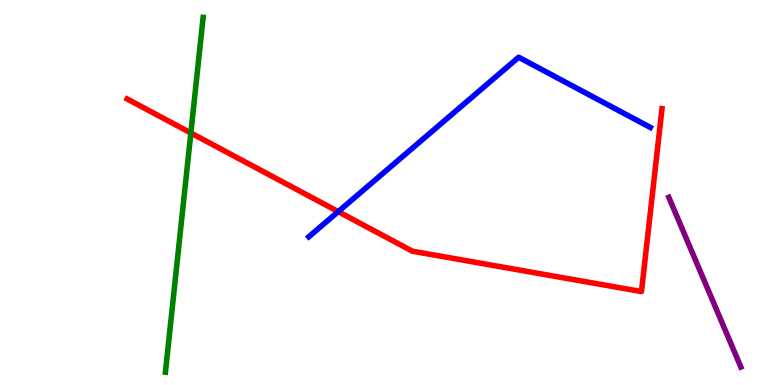[{'lines': ['blue', 'red'], 'intersections': [{'x': 4.36, 'y': 4.5}]}, {'lines': ['green', 'red'], 'intersections': [{'x': 2.46, 'y': 6.55}]}, {'lines': ['purple', 'red'], 'intersections': []}, {'lines': ['blue', 'green'], 'intersections': []}, {'lines': ['blue', 'purple'], 'intersections': []}, {'lines': ['green', 'purple'], 'intersections': []}]